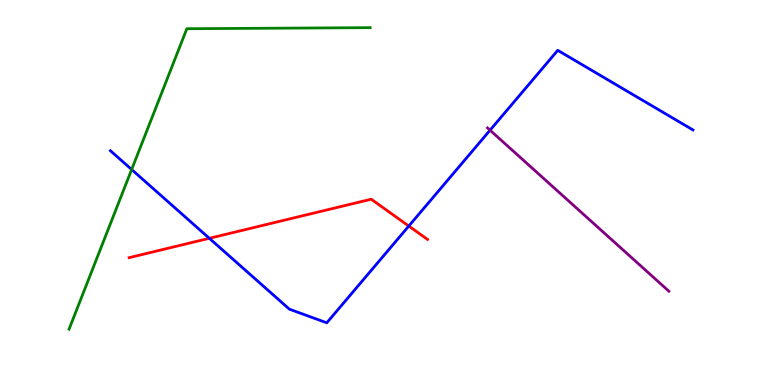[{'lines': ['blue', 'red'], 'intersections': [{'x': 2.7, 'y': 3.81}, {'x': 5.27, 'y': 4.13}]}, {'lines': ['green', 'red'], 'intersections': []}, {'lines': ['purple', 'red'], 'intersections': []}, {'lines': ['blue', 'green'], 'intersections': [{'x': 1.7, 'y': 5.6}]}, {'lines': ['blue', 'purple'], 'intersections': [{'x': 6.32, 'y': 6.62}]}, {'lines': ['green', 'purple'], 'intersections': []}]